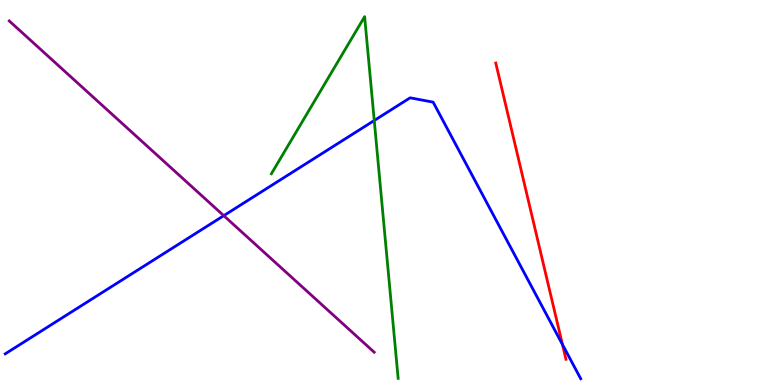[{'lines': ['blue', 'red'], 'intersections': [{'x': 7.26, 'y': 1.05}]}, {'lines': ['green', 'red'], 'intersections': []}, {'lines': ['purple', 'red'], 'intersections': []}, {'lines': ['blue', 'green'], 'intersections': [{'x': 4.83, 'y': 6.87}]}, {'lines': ['blue', 'purple'], 'intersections': [{'x': 2.89, 'y': 4.4}]}, {'lines': ['green', 'purple'], 'intersections': []}]